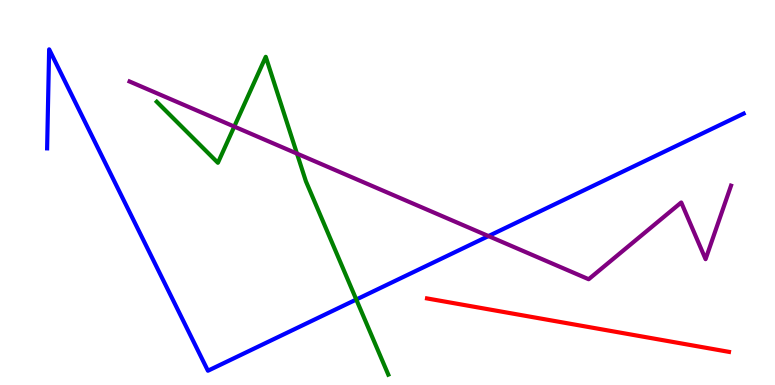[{'lines': ['blue', 'red'], 'intersections': []}, {'lines': ['green', 'red'], 'intersections': []}, {'lines': ['purple', 'red'], 'intersections': []}, {'lines': ['blue', 'green'], 'intersections': [{'x': 4.6, 'y': 2.22}]}, {'lines': ['blue', 'purple'], 'intersections': [{'x': 6.3, 'y': 3.87}]}, {'lines': ['green', 'purple'], 'intersections': [{'x': 3.02, 'y': 6.71}, {'x': 3.83, 'y': 6.01}]}]